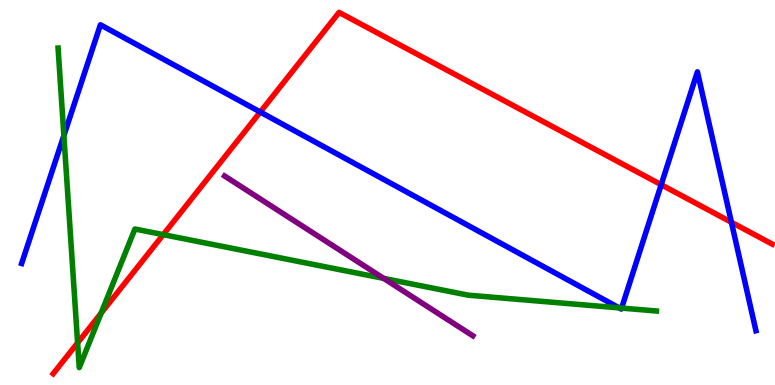[{'lines': ['blue', 'red'], 'intersections': [{'x': 3.36, 'y': 7.09}, {'x': 8.53, 'y': 5.2}, {'x': 9.44, 'y': 4.23}]}, {'lines': ['green', 'red'], 'intersections': [{'x': 1.0, 'y': 1.09}, {'x': 1.3, 'y': 1.87}, {'x': 2.11, 'y': 3.91}]}, {'lines': ['purple', 'red'], 'intersections': []}, {'lines': ['blue', 'green'], 'intersections': [{'x': 0.824, 'y': 6.48}, {'x': 7.99, 'y': 2.0}, {'x': 8.02, 'y': 2.0}]}, {'lines': ['blue', 'purple'], 'intersections': []}, {'lines': ['green', 'purple'], 'intersections': [{'x': 4.95, 'y': 2.77}]}]